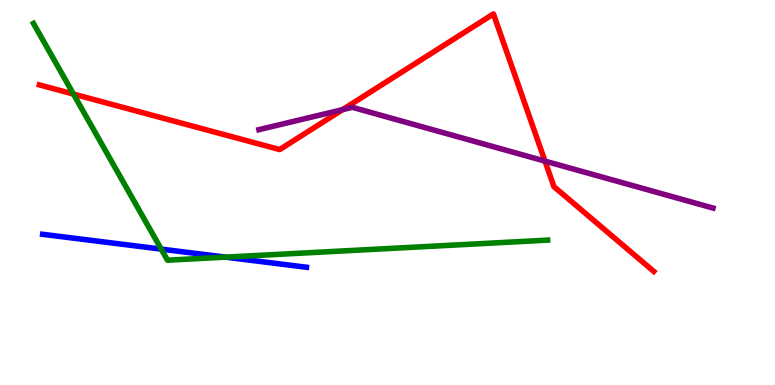[{'lines': ['blue', 'red'], 'intersections': []}, {'lines': ['green', 'red'], 'intersections': [{'x': 0.948, 'y': 7.56}]}, {'lines': ['purple', 'red'], 'intersections': [{'x': 4.42, 'y': 7.15}, {'x': 7.03, 'y': 5.82}]}, {'lines': ['blue', 'green'], 'intersections': [{'x': 2.08, 'y': 3.53}, {'x': 2.91, 'y': 3.32}]}, {'lines': ['blue', 'purple'], 'intersections': []}, {'lines': ['green', 'purple'], 'intersections': []}]